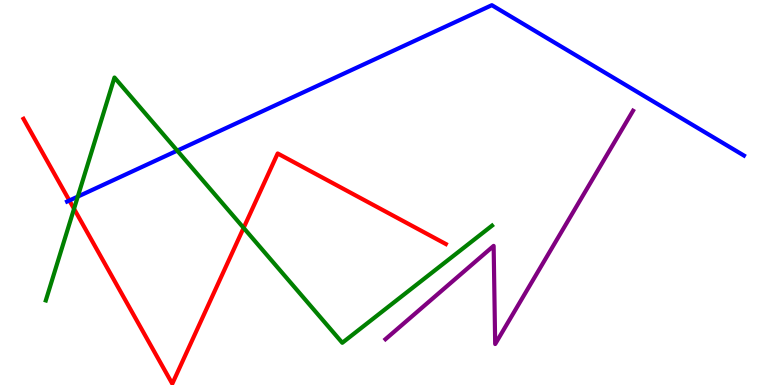[{'lines': ['blue', 'red'], 'intersections': [{'x': 0.895, 'y': 4.79}]}, {'lines': ['green', 'red'], 'intersections': [{'x': 0.955, 'y': 4.58}, {'x': 3.14, 'y': 4.08}]}, {'lines': ['purple', 'red'], 'intersections': []}, {'lines': ['blue', 'green'], 'intersections': [{'x': 1.0, 'y': 4.89}, {'x': 2.29, 'y': 6.09}]}, {'lines': ['blue', 'purple'], 'intersections': []}, {'lines': ['green', 'purple'], 'intersections': []}]